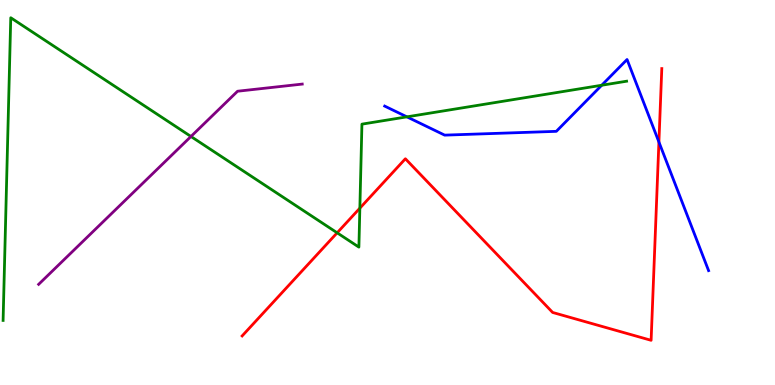[{'lines': ['blue', 'red'], 'intersections': [{'x': 8.5, 'y': 6.31}]}, {'lines': ['green', 'red'], 'intersections': [{'x': 4.35, 'y': 3.95}, {'x': 4.64, 'y': 4.59}]}, {'lines': ['purple', 'red'], 'intersections': []}, {'lines': ['blue', 'green'], 'intersections': [{'x': 5.25, 'y': 6.96}, {'x': 7.76, 'y': 7.79}]}, {'lines': ['blue', 'purple'], 'intersections': []}, {'lines': ['green', 'purple'], 'intersections': [{'x': 2.46, 'y': 6.46}]}]